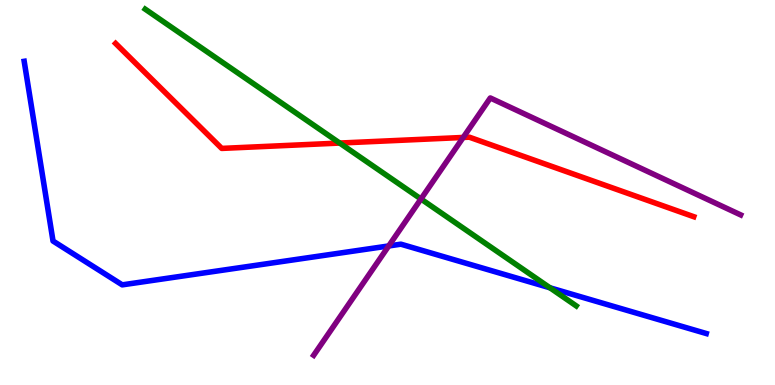[{'lines': ['blue', 'red'], 'intersections': []}, {'lines': ['green', 'red'], 'intersections': [{'x': 4.38, 'y': 6.28}]}, {'lines': ['purple', 'red'], 'intersections': [{'x': 5.98, 'y': 6.43}]}, {'lines': ['blue', 'green'], 'intersections': [{'x': 7.1, 'y': 2.53}]}, {'lines': ['blue', 'purple'], 'intersections': [{'x': 5.02, 'y': 3.61}]}, {'lines': ['green', 'purple'], 'intersections': [{'x': 5.43, 'y': 4.83}]}]